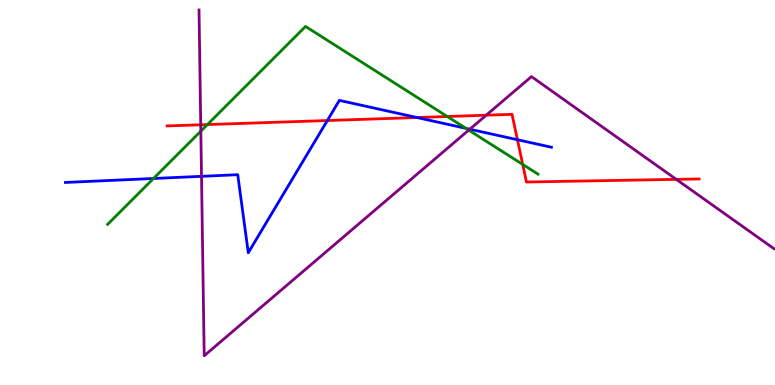[{'lines': ['blue', 'red'], 'intersections': [{'x': 4.22, 'y': 6.87}, {'x': 5.38, 'y': 6.95}, {'x': 6.68, 'y': 6.37}]}, {'lines': ['green', 'red'], 'intersections': [{'x': 2.68, 'y': 6.76}, {'x': 5.77, 'y': 6.97}, {'x': 6.74, 'y': 5.73}]}, {'lines': ['purple', 'red'], 'intersections': [{'x': 2.59, 'y': 6.76}, {'x': 6.27, 'y': 7.01}, {'x': 8.73, 'y': 5.34}]}, {'lines': ['blue', 'green'], 'intersections': [{'x': 1.98, 'y': 5.36}, {'x': 6.01, 'y': 6.67}]}, {'lines': ['blue', 'purple'], 'intersections': [{'x': 2.6, 'y': 5.42}, {'x': 6.06, 'y': 6.64}]}, {'lines': ['green', 'purple'], 'intersections': [{'x': 2.59, 'y': 6.59}, {'x': 6.05, 'y': 6.62}]}]